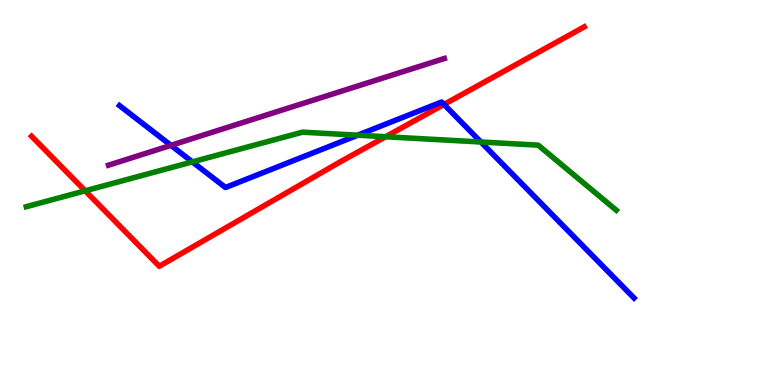[{'lines': ['blue', 'red'], 'intersections': [{'x': 5.73, 'y': 7.29}]}, {'lines': ['green', 'red'], 'intersections': [{'x': 1.1, 'y': 5.04}, {'x': 4.98, 'y': 6.45}]}, {'lines': ['purple', 'red'], 'intersections': []}, {'lines': ['blue', 'green'], 'intersections': [{'x': 2.48, 'y': 5.8}, {'x': 4.62, 'y': 6.49}, {'x': 6.2, 'y': 6.31}]}, {'lines': ['blue', 'purple'], 'intersections': [{'x': 2.21, 'y': 6.22}]}, {'lines': ['green', 'purple'], 'intersections': []}]